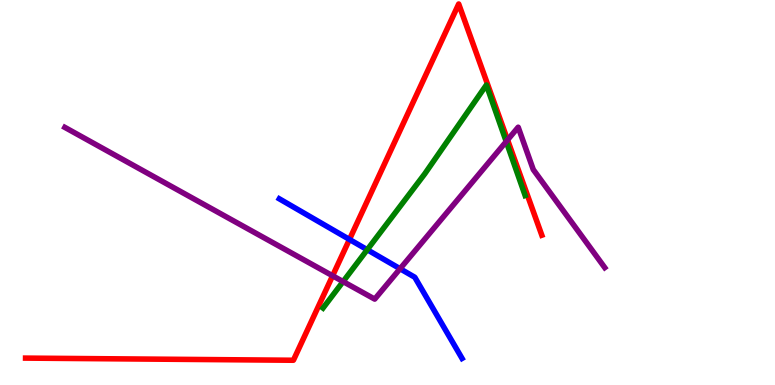[{'lines': ['blue', 'red'], 'intersections': [{'x': 4.51, 'y': 3.78}]}, {'lines': ['green', 'red'], 'intersections': []}, {'lines': ['purple', 'red'], 'intersections': [{'x': 4.29, 'y': 2.84}, {'x': 6.55, 'y': 6.37}]}, {'lines': ['blue', 'green'], 'intersections': [{'x': 4.74, 'y': 3.51}]}, {'lines': ['blue', 'purple'], 'intersections': [{'x': 5.16, 'y': 3.02}]}, {'lines': ['green', 'purple'], 'intersections': [{'x': 4.43, 'y': 2.69}, {'x': 6.53, 'y': 6.32}]}]